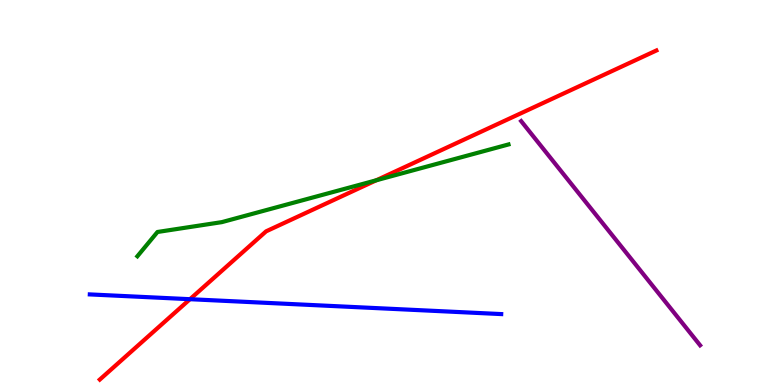[{'lines': ['blue', 'red'], 'intersections': [{'x': 2.45, 'y': 2.23}]}, {'lines': ['green', 'red'], 'intersections': [{'x': 4.86, 'y': 5.32}]}, {'lines': ['purple', 'red'], 'intersections': []}, {'lines': ['blue', 'green'], 'intersections': []}, {'lines': ['blue', 'purple'], 'intersections': []}, {'lines': ['green', 'purple'], 'intersections': []}]